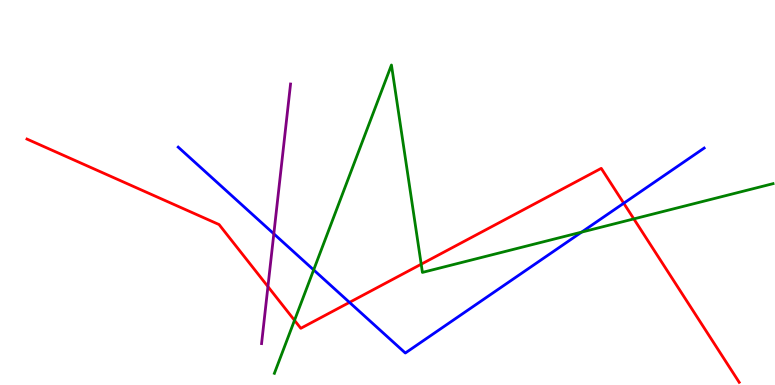[{'lines': ['blue', 'red'], 'intersections': [{'x': 4.51, 'y': 2.15}, {'x': 8.05, 'y': 4.72}]}, {'lines': ['green', 'red'], 'intersections': [{'x': 3.8, 'y': 1.68}, {'x': 5.43, 'y': 3.14}, {'x': 8.18, 'y': 4.31}]}, {'lines': ['purple', 'red'], 'intersections': [{'x': 3.46, 'y': 2.56}]}, {'lines': ['blue', 'green'], 'intersections': [{'x': 4.05, 'y': 2.99}, {'x': 7.5, 'y': 3.97}]}, {'lines': ['blue', 'purple'], 'intersections': [{'x': 3.53, 'y': 3.93}]}, {'lines': ['green', 'purple'], 'intersections': []}]